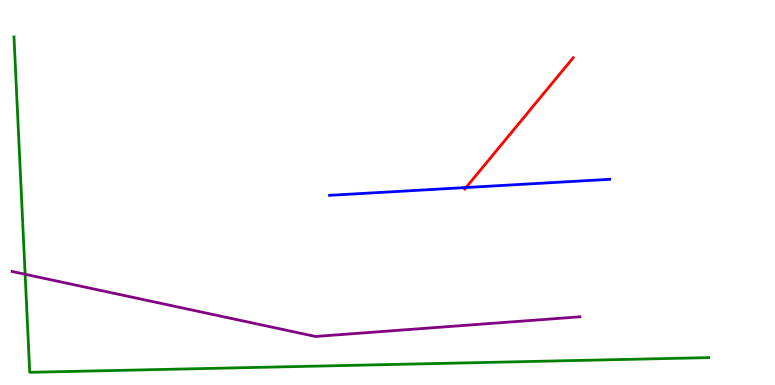[{'lines': ['blue', 'red'], 'intersections': [{'x': 6.01, 'y': 5.13}]}, {'lines': ['green', 'red'], 'intersections': []}, {'lines': ['purple', 'red'], 'intersections': []}, {'lines': ['blue', 'green'], 'intersections': []}, {'lines': ['blue', 'purple'], 'intersections': []}, {'lines': ['green', 'purple'], 'intersections': [{'x': 0.324, 'y': 2.88}]}]